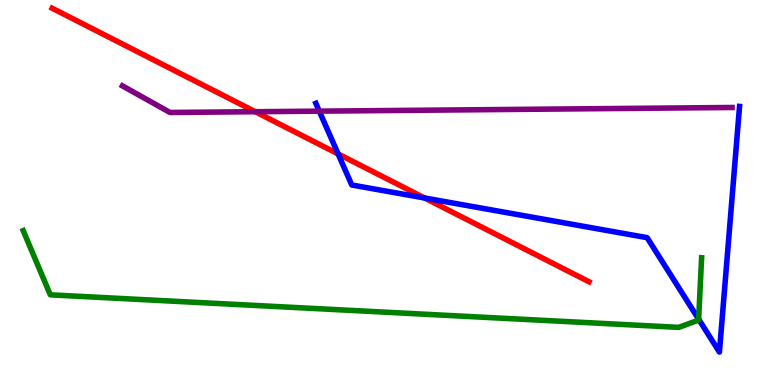[{'lines': ['blue', 'red'], 'intersections': [{'x': 4.36, 'y': 6.0}, {'x': 5.48, 'y': 4.86}]}, {'lines': ['green', 'red'], 'intersections': []}, {'lines': ['purple', 'red'], 'intersections': [{'x': 3.29, 'y': 7.1}]}, {'lines': ['blue', 'green'], 'intersections': [{'x': 9.01, 'y': 1.71}]}, {'lines': ['blue', 'purple'], 'intersections': [{'x': 4.12, 'y': 7.11}]}, {'lines': ['green', 'purple'], 'intersections': []}]